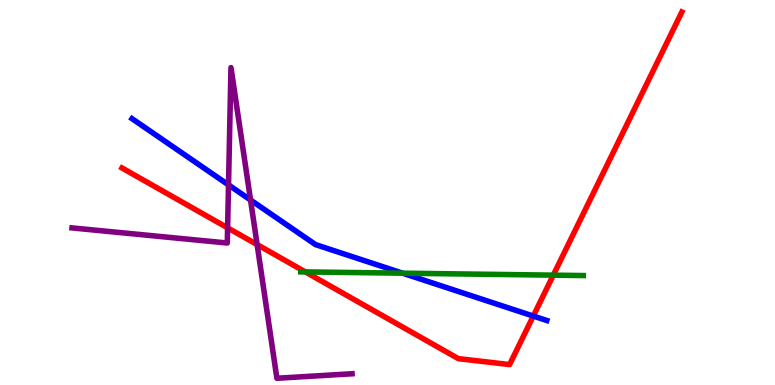[{'lines': ['blue', 'red'], 'intersections': [{'x': 6.88, 'y': 1.79}]}, {'lines': ['green', 'red'], 'intersections': [{'x': 3.94, 'y': 2.94}, {'x': 7.14, 'y': 2.85}]}, {'lines': ['purple', 'red'], 'intersections': [{'x': 2.94, 'y': 4.08}, {'x': 3.32, 'y': 3.65}]}, {'lines': ['blue', 'green'], 'intersections': [{'x': 5.2, 'y': 2.9}]}, {'lines': ['blue', 'purple'], 'intersections': [{'x': 2.95, 'y': 5.2}, {'x': 3.23, 'y': 4.81}]}, {'lines': ['green', 'purple'], 'intersections': []}]